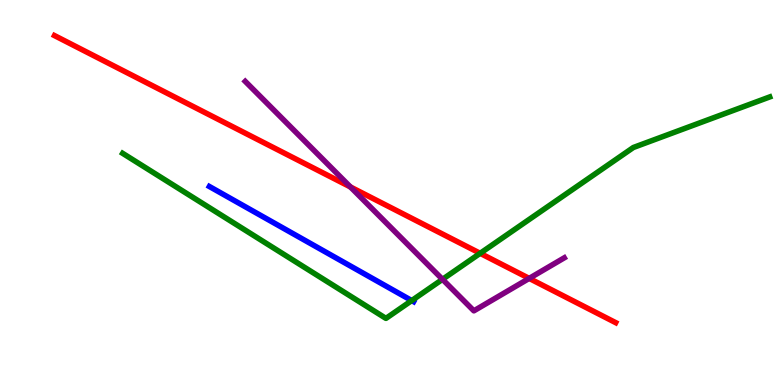[{'lines': ['blue', 'red'], 'intersections': []}, {'lines': ['green', 'red'], 'intersections': [{'x': 6.2, 'y': 3.42}]}, {'lines': ['purple', 'red'], 'intersections': [{'x': 4.52, 'y': 5.14}, {'x': 6.83, 'y': 2.77}]}, {'lines': ['blue', 'green'], 'intersections': [{'x': 5.31, 'y': 2.19}]}, {'lines': ['blue', 'purple'], 'intersections': []}, {'lines': ['green', 'purple'], 'intersections': [{'x': 5.71, 'y': 2.74}]}]